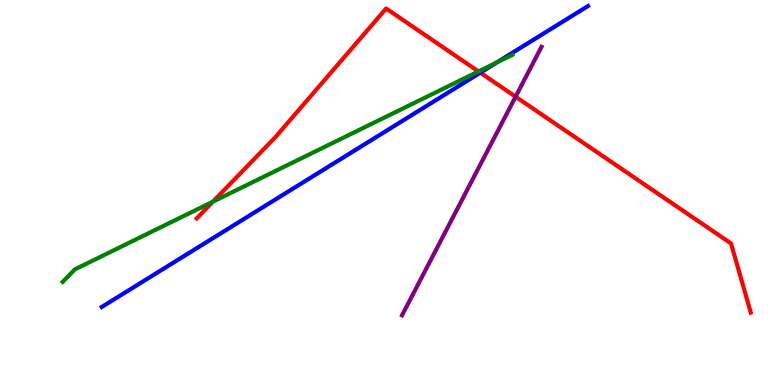[{'lines': ['blue', 'red'], 'intersections': [{'x': 6.2, 'y': 8.11}]}, {'lines': ['green', 'red'], 'intersections': [{'x': 2.75, 'y': 4.76}, {'x': 6.17, 'y': 8.14}]}, {'lines': ['purple', 'red'], 'intersections': [{'x': 6.65, 'y': 7.49}]}, {'lines': ['blue', 'green'], 'intersections': [{'x': 6.41, 'y': 8.38}]}, {'lines': ['blue', 'purple'], 'intersections': []}, {'lines': ['green', 'purple'], 'intersections': []}]